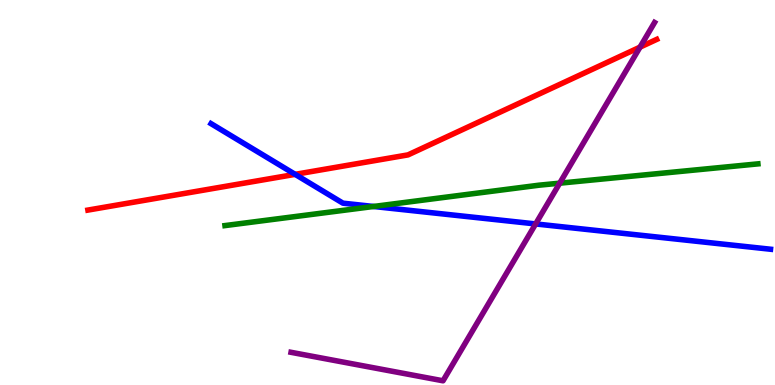[{'lines': ['blue', 'red'], 'intersections': [{'x': 3.81, 'y': 5.47}]}, {'lines': ['green', 'red'], 'intersections': []}, {'lines': ['purple', 'red'], 'intersections': [{'x': 8.26, 'y': 8.78}]}, {'lines': ['blue', 'green'], 'intersections': [{'x': 4.82, 'y': 4.64}]}, {'lines': ['blue', 'purple'], 'intersections': [{'x': 6.91, 'y': 4.18}]}, {'lines': ['green', 'purple'], 'intersections': [{'x': 7.22, 'y': 5.24}]}]